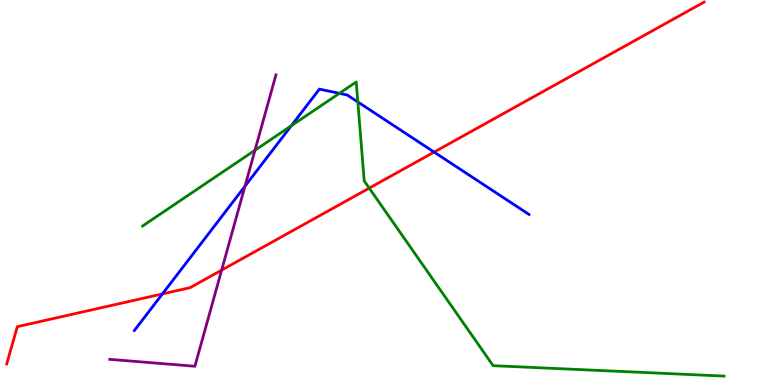[{'lines': ['blue', 'red'], 'intersections': [{'x': 2.1, 'y': 2.37}, {'x': 5.6, 'y': 6.05}]}, {'lines': ['green', 'red'], 'intersections': [{'x': 4.76, 'y': 5.11}]}, {'lines': ['purple', 'red'], 'intersections': [{'x': 2.86, 'y': 2.98}]}, {'lines': ['blue', 'green'], 'intersections': [{'x': 3.76, 'y': 6.73}, {'x': 4.38, 'y': 7.58}, {'x': 4.62, 'y': 7.35}]}, {'lines': ['blue', 'purple'], 'intersections': [{'x': 3.16, 'y': 5.16}]}, {'lines': ['green', 'purple'], 'intersections': [{'x': 3.29, 'y': 6.1}]}]